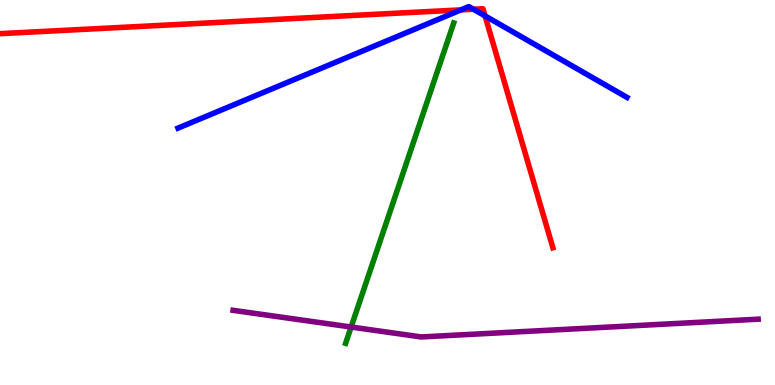[{'lines': ['blue', 'red'], 'intersections': [{'x': 5.95, 'y': 9.74}, {'x': 6.11, 'y': 9.76}, {'x': 6.26, 'y': 9.59}]}, {'lines': ['green', 'red'], 'intersections': []}, {'lines': ['purple', 'red'], 'intersections': []}, {'lines': ['blue', 'green'], 'intersections': []}, {'lines': ['blue', 'purple'], 'intersections': []}, {'lines': ['green', 'purple'], 'intersections': [{'x': 4.53, 'y': 1.51}]}]